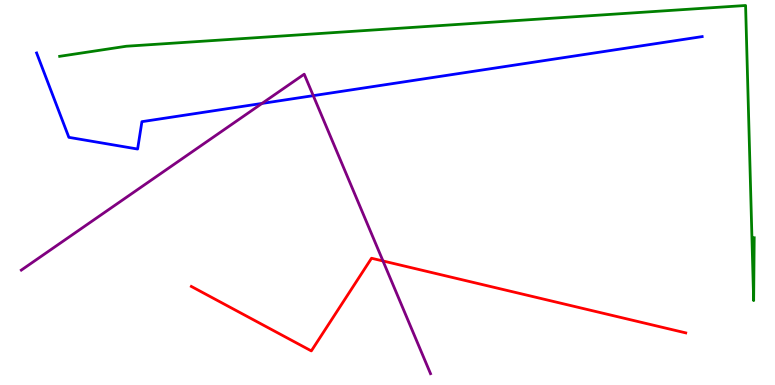[{'lines': ['blue', 'red'], 'intersections': []}, {'lines': ['green', 'red'], 'intersections': []}, {'lines': ['purple', 'red'], 'intersections': [{'x': 4.94, 'y': 3.22}]}, {'lines': ['blue', 'green'], 'intersections': []}, {'lines': ['blue', 'purple'], 'intersections': [{'x': 3.38, 'y': 7.31}, {'x': 4.04, 'y': 7.52}]}, {'lines': ['green', 'purple'], 'intersections': []}]